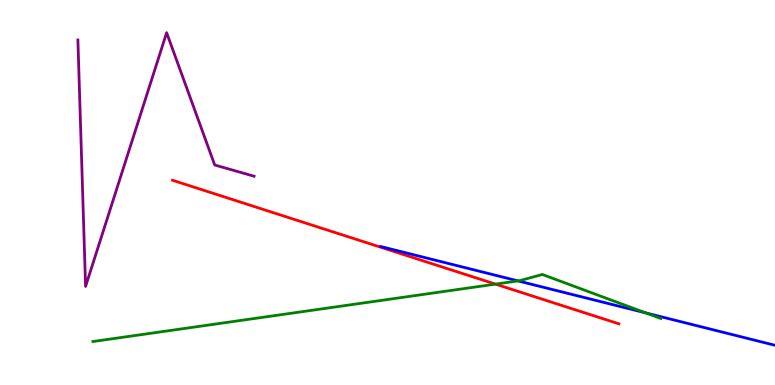[{'lines': ['blue', 'red'], 'intersections': []}, {'lines': ['green', 'red'], 'intersections': [{'x': 6.39, 'y': 2.62}]}, {'lines': ['purple', 'red'], 'intersections': []}, {'lines': ['blue', 'green'], 'intersections': [{'x': 6.68, 'y': 2.7}, {'x': 8.33, 'y': 1.87}]}, {'lines': ['blue', 'purple'], 'intersections': []}, {'lines': ['green', 'purple'], 'intersections': []}]